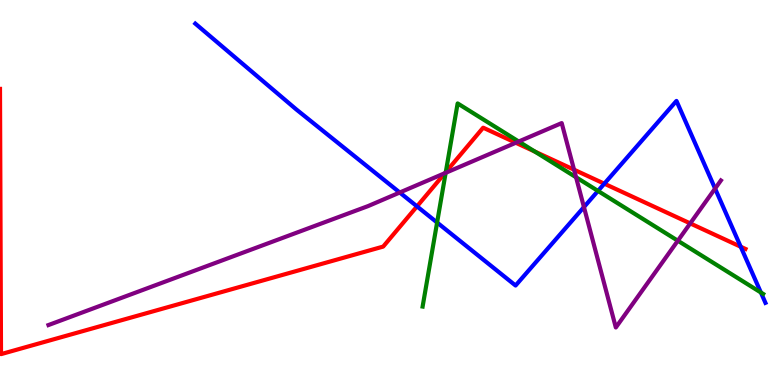[{'lines': ['blue', 'red'], 'intersections': [{'x': 5.38, 'y': 4.64}, {'x': 7.8, 'y': 5.23}, {'x': 9.56, 'y': 3.59}]}, {'lines': ['green', 'red'], 'intersections': [{'x': 5.75, 'y': 5.53}, {'x': 6.9, 'y': 6.06}]}, {'lines': ['purple', 'red'], 'intersections': [{'x': 5.74, 'y': 5.5}, {'x': 6.66, 'y': 6.29}, {'x': 7.41, 'y': 5.59}, {'x': 8.91, 'y': 4.2}]}, {'lines': ['blue', 'green'], 'intersections': [{'x': 5.64, 'y': 4.22}, {'x': 7.72, 'y': 5.04}, {'x': 9.82, 'y': 2.4}]}, {'lines': ['blue', 'purple'], 'intersections': [{'x': 5.16, 'y': 5.0}, {'x': 7.53, 'y': 4.62}, {'x': 9.23, 'y': 5.1}]}, {'lines': ['green', 'purple'], 'intersections': [{'x': 5.75, 'y': 5.51}, {'x': 6.69, 'y': 6.32}, {'x': 7.43, 'y': 5.4}, {'x': 8.75, 'y': 3.75}]}]